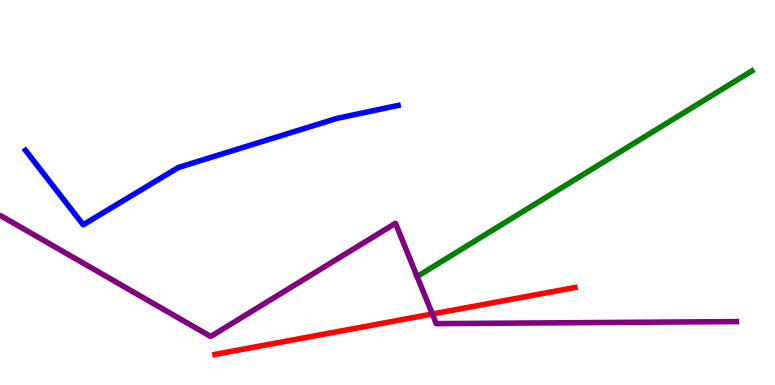[{'lines': ['blue', 'red'], 'intersections': []}, {'lines': ['green', 'red'], 'intersections': []}, {'lines': ['purple', 'red'], 'intersections': [{'x': 5.58, 'y': 1.84}]}, {'lines': ['blue', 'green'], 'intersections': []}, {'lines': ['blue', 'purple'], 'intersections': []}, {'lines': ['green', 'purple'], 'intersections': []}]